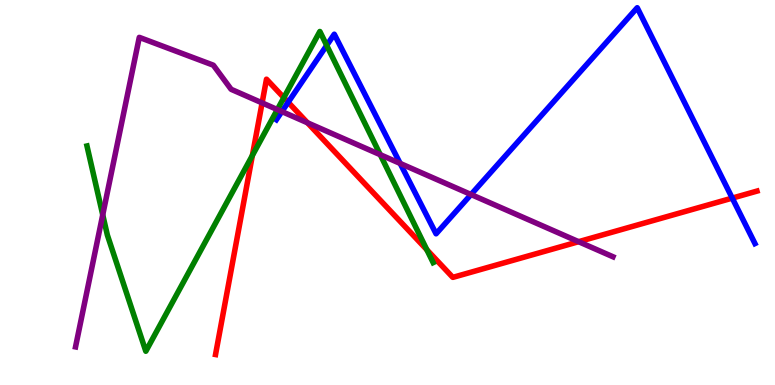[{'lines': ['blue', 'red'], 'intersections': [{'x': 3.72, 'y': 7.34}, {'x': 9.45, 'y': 4.85}]}, {'lines': ['green', 'red'], 'intersections': [{'x': 3.26, 'y': 5.96}, {'x': 3.66, 'y': 7.46}, {'x': 5.51, 'y': 3.51}]}, {'lines': ['purple', 'red'], 'intersections': [{'x': 3.38, 'y': 7.33}, {'x': 3.97, 'y': 6.81}, {'x': 7.47, 'y': 3.72}]}, {'lines': ['blue', 'green'], 'intersections': [{'x': 4.22, 'y': 8.82}]}, {'lines': ['blue', 'purple'], 'intersections': [{'x': 3.64, 'y': 7.1}, {'x': 5.16, 'y': 5.75}, {'x': 6.08, 'y': 4.95}]}, {'lines': ['green', 'purple'], 'intersections': [{'x': 1.33, 'y': 4.42}, {'x': 3.58, 'y': 7.15}, {'x': 4.91, 'y': 5.98}]}]